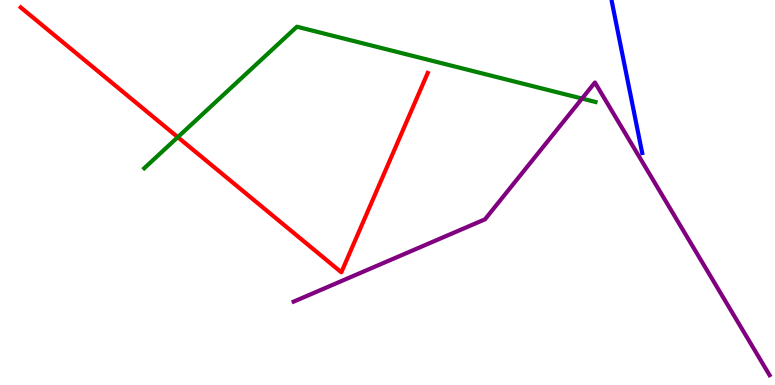[{'lines': ['blue', 'red'], 'intersections': []}, {'lines': ['green', 'red'], 'intersections': [{'x': 2.29, 'y': 6.44}]}, {'lines': ['purple', 'red'], 'intersections': []}, {'lines': ['blue', 'green'], 'intersections': []}, {'lines': ['blue', 'purple'], 'intersections': []}, {'lines': ['green', 'purple'], 'intersections': [{'x': 7.51, 'y': 7.44}]}]